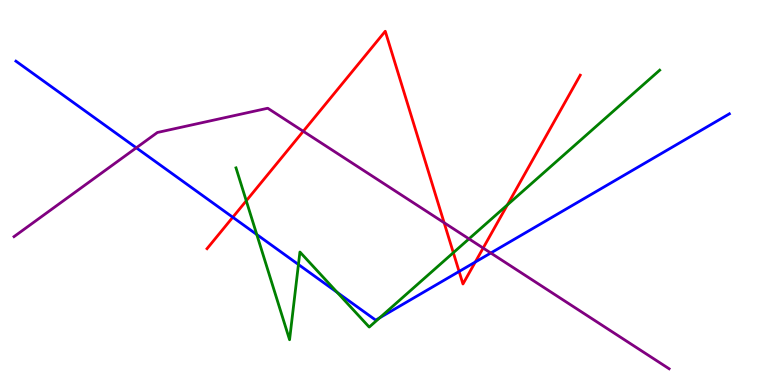[{'lines': ['blue', 'red'], 'intersections': [{'x': 3.0, 'y': 4.36}, {'x': 5.92, 'y': 2.95}, {'x': 6.13, 'y': 3.19}]}, {'lines': ['green', 'red'], 'intersections': [{'x': 3.18, 'y': 4.78}, {'x': 5.85, 'y': 3.44}, {'x': 6.55, 'y': 4.68}]}, {'lines': ['purple', 'red'], 'intersections': [{'x': 3.91, 'y': 6.59}, {'x': 5.73, 'y': 4.22}, {'x': 6.23, 'y': 3.56}]}, {'lines': ['blue', 'green'], 'intersections': [{'x': 3.31, 'y': 3.91}, {'x': 3.85, 'y': 3.13}, {'x': 4.35, 'y': 2.4}, {'x': 4.9, 'y': 1.75}]}, {'lines': ['blue', 'purple'], 'intersections': [{'x': 1.76, 'y': 6.16}, {'x': 6.33, 'y': 3.43}]}, {'lines': ['green', 'purple'], 'intersections': [{'x': 6.05, 'y': 3.8}]}]